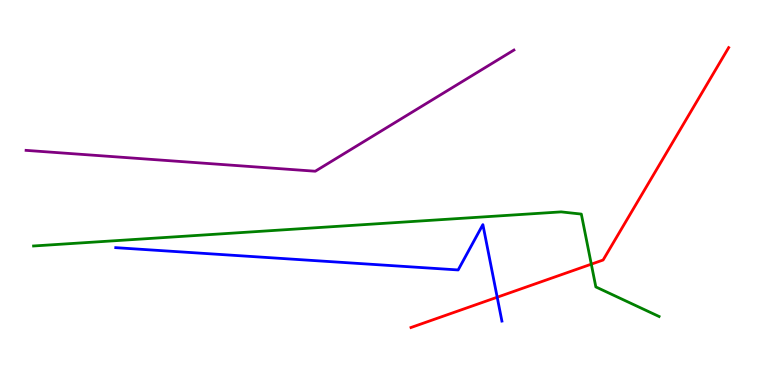[{'lines': ['blue', 'red'], 'intersections': [{'x': 6.42, 'y': 2.28}]}, {'lines': ['green', 'red'], 'intersections': [{'x': 7.63, 'y': 3.14}]}, {'lines': ['purple', 'red'], 'intersections': []}, {'lines': ['blue', 'green'], 'intersections': []}, {'lines': ['blue', 'purple'], 'intersections': []}, {'lines': ['green', 'purple'], 'intersections': []}]